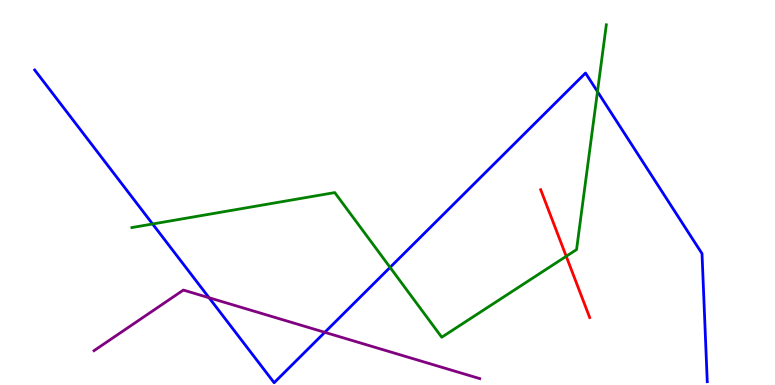[{'lines': ['blue', 'red'], 'intersections': []}, {'lines': ['green', 'red'], 'intersections': [{'x': 7.31, 'y': 3.34}]}, {'lines': ['purple', 'red'], 'intersections': []}, {'lines': ['blue', 'green'], 'intersections': [{'x': 1.97, 'y': 4.18}, {'x': 5.03, 'y': 3.05}, {'x': 7.71, 'y': 7.62}]}, {'lines': ['blue', 'purple'], 'intersections': [{'x': 2.7, 'y': 2.27}, {'x': 4.19, 'y': 1.37}]}, {'lines': ['green', 'purple'], 'intersections': []}]